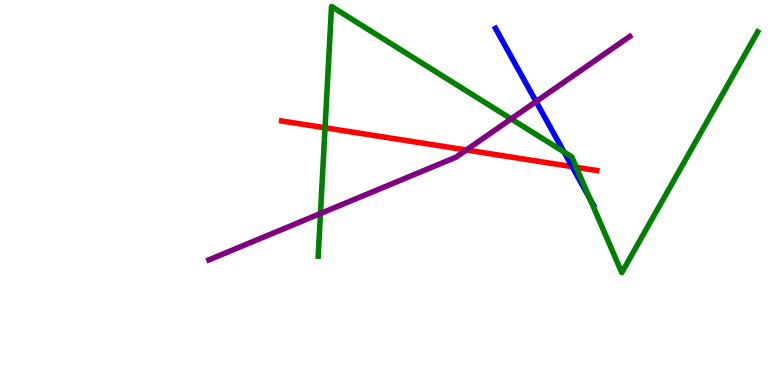[{'lines': ['blue', 'red'], 'intersections': [{'x': 7.38, 'y': 5.67}]}, {'lines': ['green', 'red'], 'intersections': [{'x': 4.19, 'y': 6.68}, {'x': 7.44, 'y': 5.65}]}, {'lines': ['purple', 'red'], 'intersections': [{'x': 6.02, 'y': 6.1}]}, {'lines': ['blue', 'green'], 'intersections': [{'x': 7.28, 'y': 6.05}, {'x': 7.61, 'y': 4.85}]}, {'lines': ['blue', 'purple'], 'intersections': [{'x': 6.92, 'y': 7.36}]}, {'lines': ['green', 'purple'], 'intersections': [{'x': 4.14, 'y': 4.45}, {'x': 6.6, 'y': 6.91}]}]